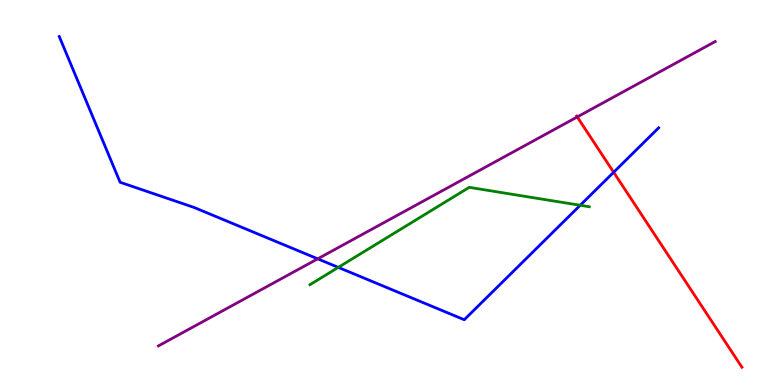[{'lines': ['blue', 'red'], 'intersections': [{'x': 7.92, 'y': 5.53}]}, {'lines': ['green', 'red'], 'intersections': []}, {'lines': ['purple', 'red'], 'intersections': [{'x': 7.45, 'y': 6.96}]}, {'lines': ['blue', 'green'], 'intersections': [{'x': 4.37, 'y': 3.06}, {'x': 7.49, 'y': 4.67}]}, {'lines': ['blue', 'purple'], 'intersections': [{'x': 4.1, 'y': 3.28}]}, {'lines': ['green', 'purple'], 'intersections': []}]